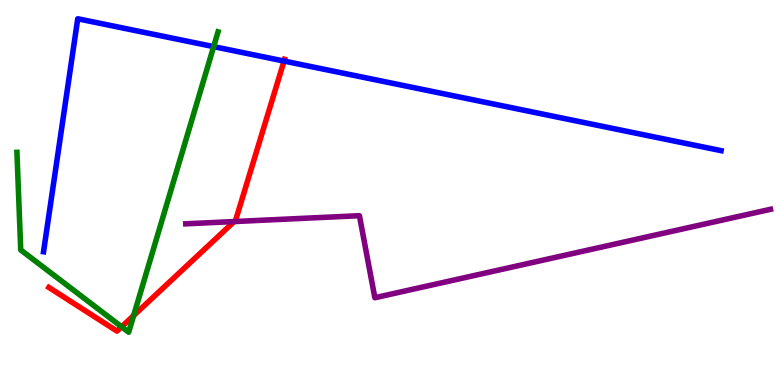[{'lines': ['blue', 'red'], 'intersections': [{'x': 3.67, 'y': 8.41}]}, {'lines': ['green', 'red'], 'intersections': [{'x': 1.57, 'y': 1.51}, {'x': 1.72, 'y': 1.8}]}, {'lines': ['purple', 'red'], 'intersections': [{'x': 3.02, 'y': 4.25}]}, {'lines': ['blue', 'green'], 'intersections': [{'x': 2.76, 'y': 8.79}]}, {'lines': ['blue', 'purple'], 'intersections': []}, {'lines': ['green', 'purple'], 'intersections': []}]